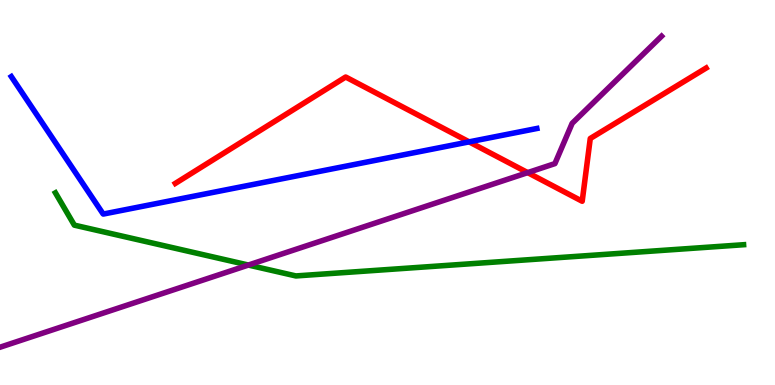[{'lines': ['blue', 'red'], 'intersections': [{'x': 6.05, 'y': 6.32}]}, {'lines': ['green', 'red'], 'intersections': []}, {'lines': ['purple', 'red'], 'intersections': [{'x': 6.81, 'y': 5.52}]}, {'lines': ['blue', 'green'], 'intersections': []}, {'lines': ['blue', 'purple'], 'intersections': []}, {'lines': ['green', 'purple'], 'intersections': [{'x': 3.2, 'y': 3.12}]}]